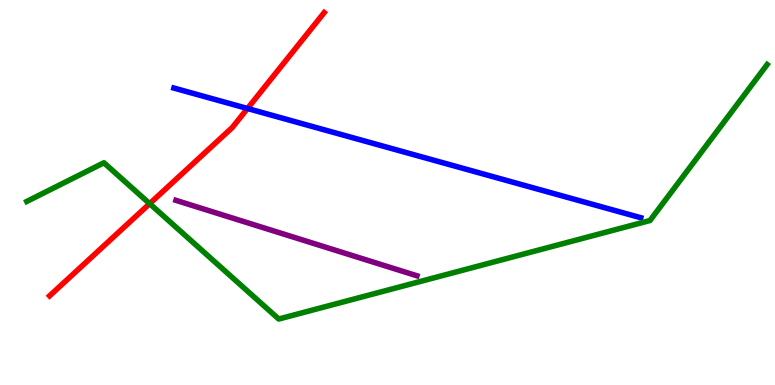[{'lines': ['blue', 'red'], 'intersections': [{'x': 3.19, 'y': 7.18}]}, {'lines': ['green', 'red'], 'intersections': [{'x': 1.93, 'y': 4.71}]}, {'lines': ['purple', 'red'], 'intersections': []}, {'lines': ['blue', 'green'], 'intersections': []}, {'lines': ['blue', 'purple'], 'intersections': []}, {'lines': ['green', 'purple'], 'intersections': []}]